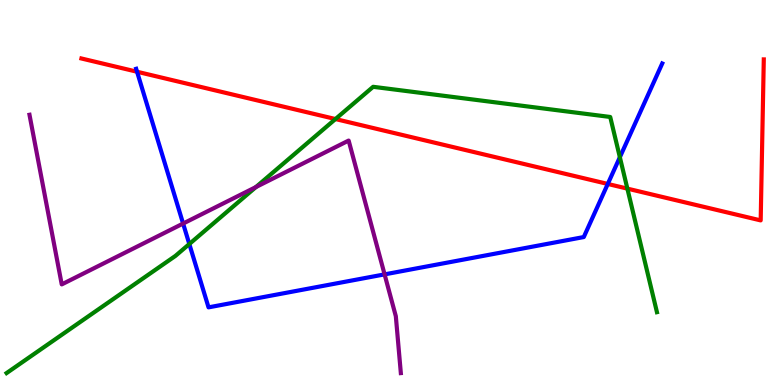[{'lines': ['blue', 'red'], 'intersections': [{'x': 1.77, 'y': 8.14}, {'x': 7.84, 'y': 5.22}]}, {'lines': ['green', 'red'], 'intersections': [{'x': 4.33, 'y': 6.91}, {'x': 8.1, 'y': 5.1}]}, {'lines': ['purple', 'red'], 'intersections': []}, {'lines': ['blue', 'green'], 'intersections': [{'x': 2.44, 'y': 3.66}, {'x': 8.0, 'y': 5.92}]}, {'lines': ['blue', 'purple'], 'intersections': [{'x': 2.36, 'y': 4.19}, {'x': 4.96, 'y': 2.87}]}, {'lines': ['green', 'purple'], 'intersections': [{'x': 3.3, 'y': 5.14}]}]